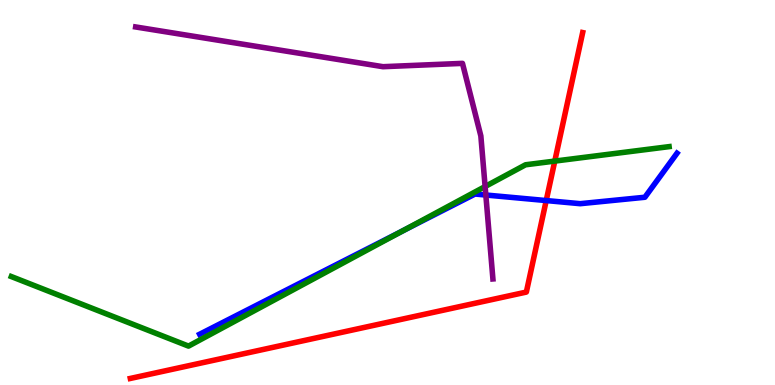[{'lines': ['blue', 'red'], 'intersections': [{'x': 7.05, 'y': 4.79}]}, {'lines': ['green', 'red'], 'intersections': [{'x': 7.16, 'y': 5.82}]}, {'lines': ['purple', 'red'], 'intersections': []}, {'lines': ['blue', 'green'], 'intersections': [{'x': 5.2, 'y': 4.0}]}, {'lines': ['blue', 'purple'], 'intersections': [{'x': 6.27, 'y': 4.93}]}, {'lines': ['green', 'purple'], 'intersections': [{'x': 6.26, 'y': 5.15}]}]